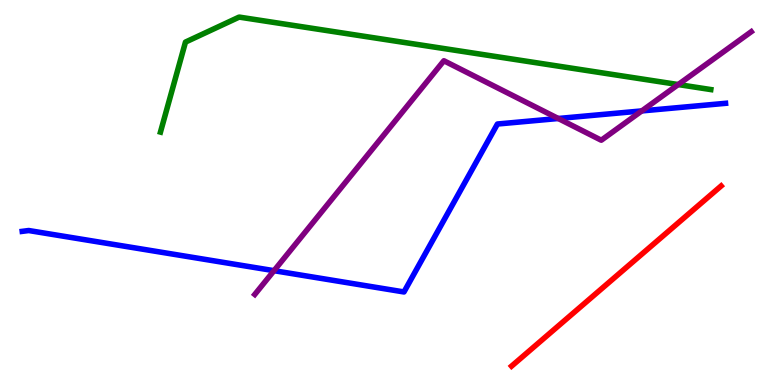[{'lines': ['blue', 'red'], 'intersections': []}, {'lines': ['green', 'red'], 'intersections': []}, {'lines': ['purple', 'red'], 'intersections': []}, {'lines': ['blue', 'green'], 'intersections': []}, {'lines': ['blue', 'purple'], 'intersections': [{'x': 3.54, 'y': 2.97}, {'x': 7.2, 'y': 6.92}, {'x': 8.28, 'y': 7.12}]}, {'lines': ['green', 'purple'], 'intersections': [{'x': 8.75, 'y': 7.8}]}]